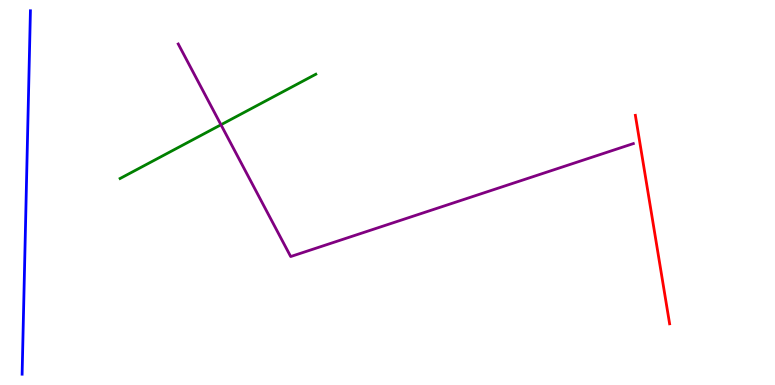[{'lines': ['blue', 'red'], 'intersections': []}, {'lines': ['green', 'red'], 'intersections': []}, {'lines': ['purple', 'red'], 'intersections': []}, {'lines': ['blue', 'green'], 'intersections': []}, {'lines': ['blue', 'purple'], 'intersections': []}, {'lines': ['green', 'purple'], 'intersections': [{'x': 2.85, 'y': 6.76}]}]